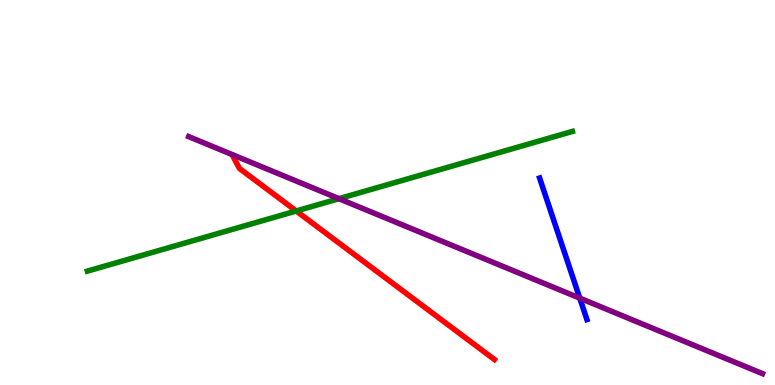[{'lines': ['blue', 'red'], 'intersections': []}, {'lines': ['green', 'red'], 'intersections': [{'x': 3.82, 'y': 4.52}]}, {'lines': ['purple', 'red'], 'intersections': []}, {'lines': ['blue', 'green'], 'intersections': []}, {'lines': ['blue', 'purple'], 'intersections': [{'x': 7.48, 'y': 2.26}]}, {'lines': ['green', 'purple'], 'intersections': [{'x': 4.37, 'y': 4.84}]}]